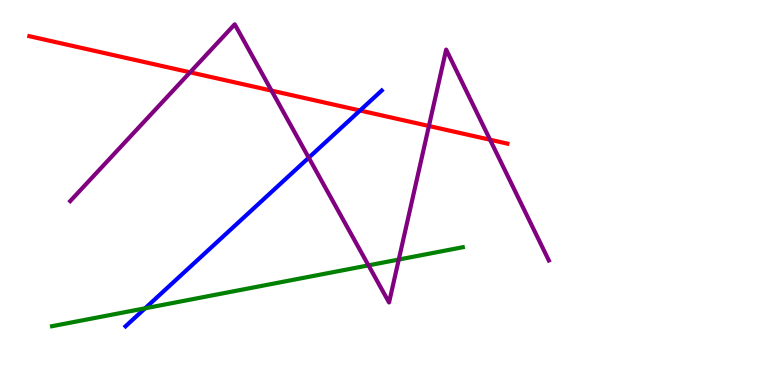[{'lines': ['blue', 'red'], 'intersections': [{'x': 4.65, 'y': 7.13}]}, {'lines': ['green', 'red'], 'intersections': []}, {'lines': ['purple', 'red'], 'intersections': [{'x': 2.45, 'y': 8.12}, {'x': 3.5, 'y': 7.65}, {'x': 5.53, 'y': 6.73}, {'x': 6.32, 'y': 6.37}]}, {'lines': ['blue', 'green'], 'intersections': [{'x': 1.87, 'y': 1.99}]}, {'lines': ['blue', 'purple'], 'intersections': [{'x': 3.98, 'y': 5.9}]}, {'lines': ['green', 'purple'], 'intersections': [{'x': 4.75, 'y': 3.11}, {'x': 5.15, 'y': 3.26}]}]